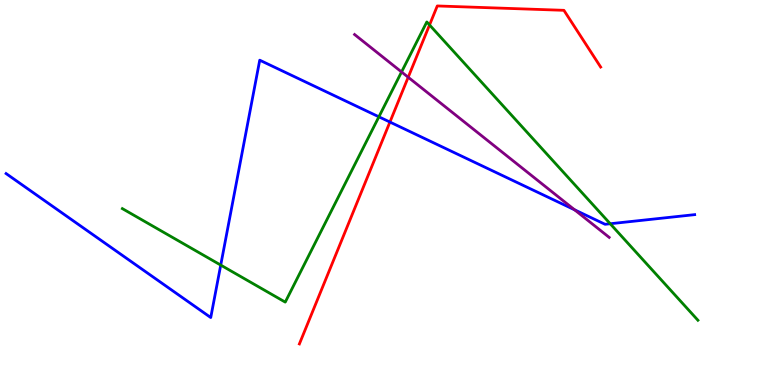[{'lines': ['blue', 'red'], 'intersections': [{'x': 5.03, 'y': 6.83}]}, {'lines': ['green', 'red'], 'intersections': [{'x': 5.54, 'y': 9.35}]}, {'lines': ['purple', 'red'], 'intersections': [{'x': 5.27, 'y': 7.99}]}, {'lines': ['blue', 'green'], 'intersections': [{'x': 2.85, 'y': 3.11}, {'x': 4.89, 'y': 6.97}, {'x': 7.87, 'y': 4.19}]}, {'lines': ['blue', 'purple'], 'intersections': [{'x': 7.41, 'y': 4.55}]}, {'lines': ['green', 'purple'], 'intersections': [{'x': 5.18, 'y': 8.13}]}]